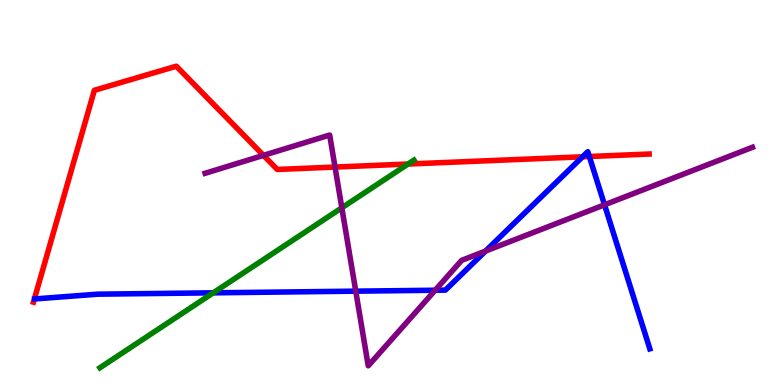[{'lines': ['blue', 'red'], 'intersections': [{'x': 7.52, 'y': 5.93}, {'x': 7.6, 'y': 5.93}]}, {'lines': ['green', 'red'], 'intersections': [{'x': 5.26, 'y': 5.74}]}, {'lines': ['purple', 'red'], 'intersections': [{'x': 3.4, 'y': 5.96}, {'x': 4.32, 'y': 5.66}]}, {'lines': ['blue', 'green'], 'intersections': [{'x': 2.75, 'y': 2.39}]}, {'lines': ['blue', 'purple'], 'intersections': [{'x': 4.59, 'y': 2.44}, {'x': 5.62, 'y': 2.46}, {'x': 6.27, 'y': 3.48}, {'x': 7.8, 'y': 4.68}]}, {'lines': ['green', 'purple'], 'intersections': [{'x': 4.41, 'y': 4.6}]}]